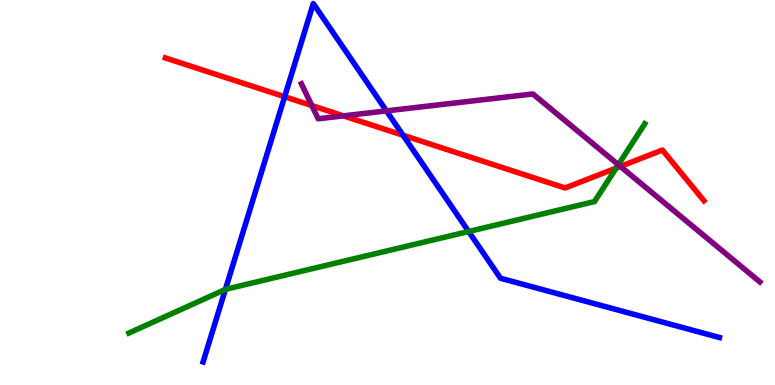[{'lines': ['blue', 'red'], 'intersections': [{'x': 3.67, 'y': 7.49}, {'x': 5.2, 'y': 6.49}]}, {'lines': ['green', 'red'], 'intersections': [{'x': 7.95, 'y': 5.63}]}, {'lines': ['purple', 'red'], 'intersections': [{'x': 4.02, 'y': 7.26}, {'x': 4.43, 'y': 6.99}, {'x': 8.01, 'y': 5.68}]}, {'lines': ['blue', 'green'], 'intersections': [{'x': 2.91, 'y': 2.48}, {'x': 6.05, 'y': 3.99}]}, {'lines': ['blue', 'purple'], 'intersections': [{'x': 4.99, 'y': 7.12}]}, {'lines': ['green', 'purple'], 'intersections': [{'x': 7.98, 'y': 5.72}]}]